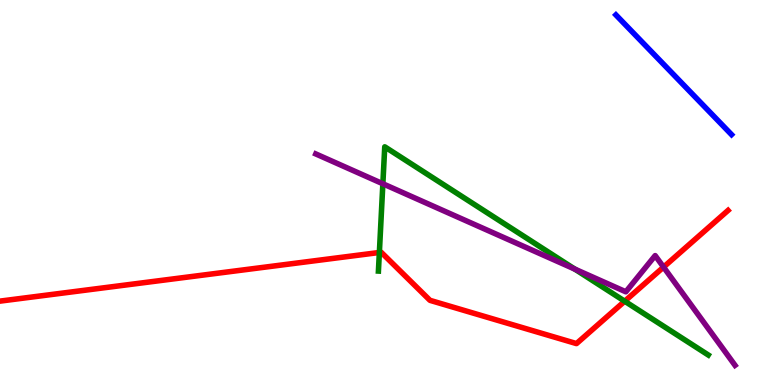[{'lines': ['blue', 'red'], 'intersections': []}, {'lines': ['green', 'red'], 'intersections': [{'x': 4.9, 'y': 3.44}, {'x': 8.06, 'y': 2.18}]}, {'lines': ['purple', 'red'], 'intersections': [{'x': 8.56, 'y': 3.06}]}, {'lines': ['blue', 'green'], 'intersections': []}, {'lines': ['blue', 'purple'], 'intersections': []}, {'lines': ['green', 'purple'], 'intersections': [{'x': 4.94, 'y': 5.23}, {'x': 7.42, 'y': 3.01}]}]